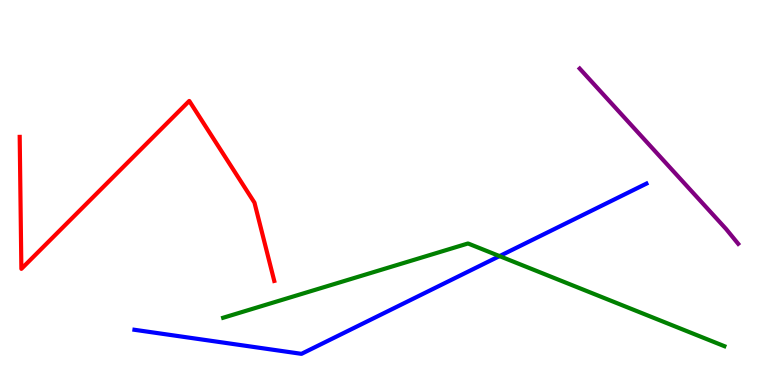[{'lines': ['blue', 'red'], 'intersections': []}, {'lines': ['green', 'red'], 'intersections': []}, {'lines': ['purple', 'red'], 'intersections': []}, {'lines': ['blue', 'green'], 'intersections': [{'x': 6.45, 'y': 3.35}]}, {'lines': ['blue', 'purple'], 'intersections': []}, {'lines': ['green', 'purple'], 'intersections': []}]